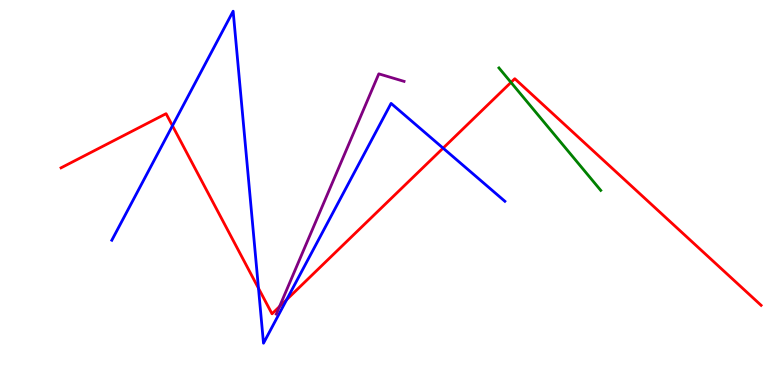[{'lines': ['blue', 'red'], 'intersections': [{'x': 2.23, 'y': 6.73}, {'x': 3.34, 'y': 2.51}, {'x': 3.7, 'y': 2.22}, {'x': 5.72, 'y': 6.15}]}, {'lines': ['green', 'red'], 'intersections': [{'x': 6.59, 'y': 7.86}]}, {'lines': ['purple', 'red'], 'intersections': [{'x': 3.61, 'y': 2.04}]}, {'lines': ['blue', 'green'], 'intersections': []}, {'lines': ['blue', 'purple'], 'intersections': []}, {'lines': ['green', 'purple'], 'intersections': []}]